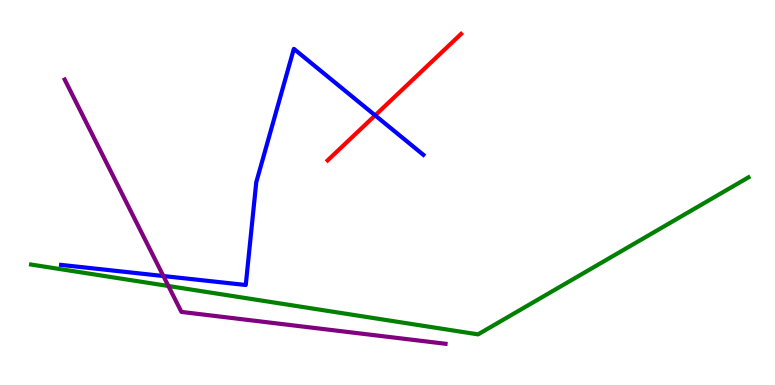[{'lines': ['blue', 'red'], 'intersections': [{'x': 4.84, 'y': 7.0}]}, {'lines': ['green', 'red'], 'intersections': []}, {'lines': ['purple', 'red'], 'intersections': []}, {'lines': ['blue', 'green'], 'intersections': []}, {'lines': ['blue', 'purple'], 'intersections': [{'x': 2.11, 'y': 2.83}]}, {'lines': ['green', 'purple'], 'intersections': [{'x': 2.17, 'y': 2.57}]}]